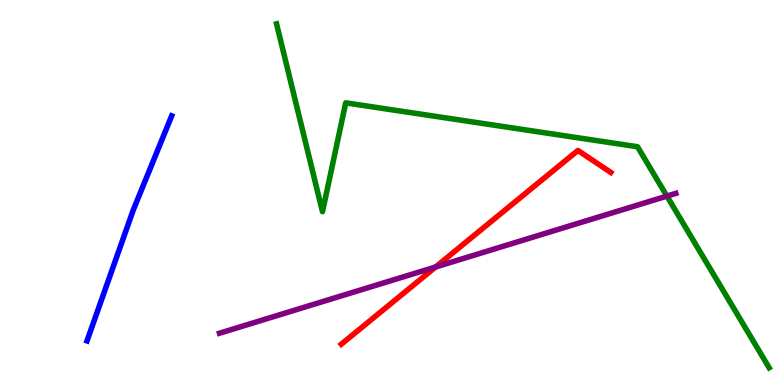[{'lines': ['blue', 'red'], 'intersections': []}, {'lines': ['green', 'red'], 'intersections': []}, {'lines': ['purple', 'red'], 'intersections': [{'x': 5.62, 'y': 3.07}]}, {'lines': ['blue', 'green'], 'intersections': []}, {'lines': ['blue', 'purple'], 'intersections': []}, {'lines': ['green', 'purple'], 'intersections': [{'x': 8.61, 'y': 4.91}]}]